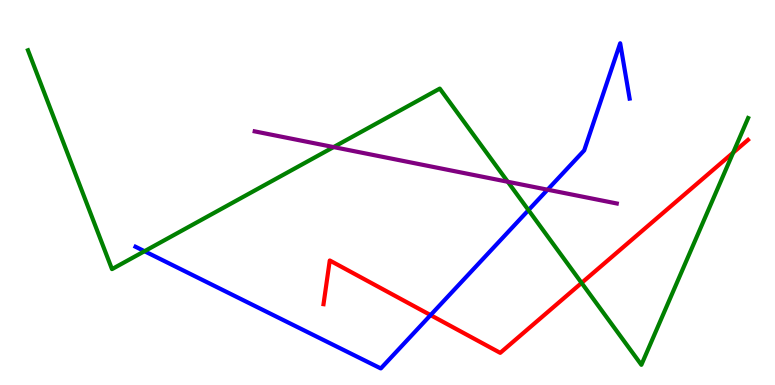[{'lines': ['blue', 'red'], 'intersections': [{'x': 5.56, 'y': 1.82}]}, {'lines': ['green', 'red'], 'intersections': [{'x': 7.5, 'y': 2.65}, {'x': 9.46, 'y': 6.03}]}, {'lines': ['purple', 'red'], 'intersections': []}, {'lines': ['blue', 'green'], 'intersections': [{'x': 1.86, 'y': 3.48}, {'x': 6.82, 'y': 4.54}]}, {'lines': ['blue', 'purple'], 'intersections': [{'x': 7.07, 'y': 5.07}]}, {'lines': ['green', 'purple'], 'intersections': [{'x': 4.3, 'y': 6.18}, {'x': 6.55, 'y': 5.28}]}]